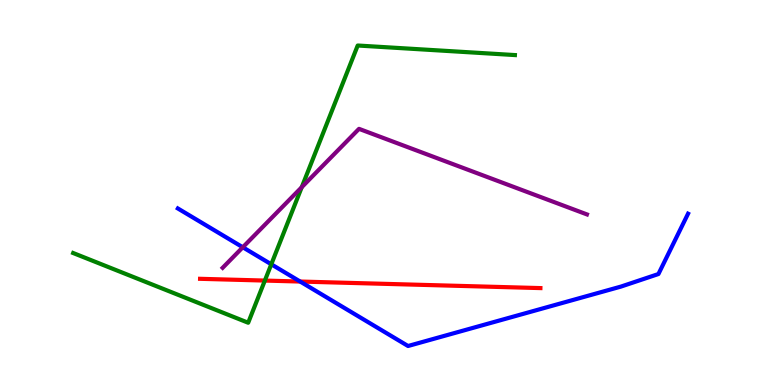[{'lines': ['blue', 'red'], 'intersections': [{'x': 3.87, 'y': 2.69}]}, {'lines': ['green', 'red'], 'intersections': [{'x': 3.42, 'y': 2.71}]}, {'lines': ['purple', 'red'], 'intersections': []}, {'lines': ['blue', 'green'], 'intersections': [{'x': 3.5, 'y': 3.14}]}, {'lines': ['blue', 'purple'], 'intersections': [{'x': 3.13, 'y': 3.58}]}, {'lines': ['green', 'purple'], 'intersections': [{'x': 3.89, 'y': 5.14}]}]